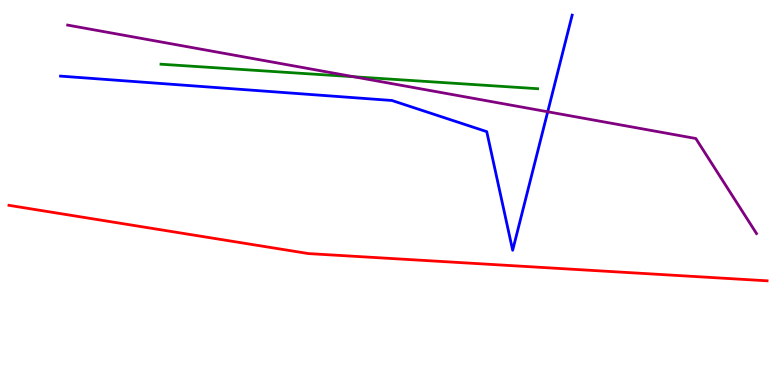[{'lines': ['blue', 'red'], 'intersections': []}, {'lines': ['green', 'red'], 'intersections': []}, {'lines': ['purple', 'red'], 'intersections': []}, {'lines': ['blue', 'green'], 'intersections': []}, {'lines': ['blue', 'purple'], 'intersections': [{'x': 7.07, 'y': 7.1}]}, {'lines': ['green', 'purple'], 'intersections': [{'x': 4.56, 'y': 8.01}]}]